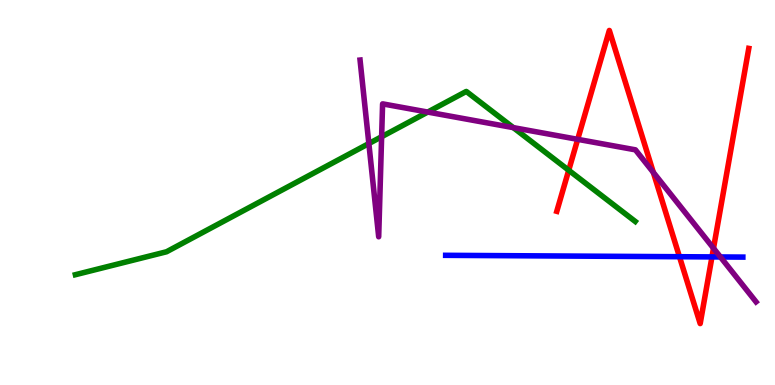[{'lines': ['blue', 'red'], 'intersections': [{'x': 8.77, 'y': 3.33}, {'x': 9.19, 'y': 3.33}]}, {'lines': ['green', 'red'], 'intersections': [{'x': 7.34, 'y': 5.58}]}, {'lines': ['purple', 'red'], 'intersections': [{'x': 7.45, 'y': 6.38}, {'x': 8.43, 'y': 5.52}, {'x': 9.21, 'y': 3.55}]}, {'lines': ['blue', 'green'], 'intersections': []}, {'lines': ['blue', 'purple'], 'intersections': [{'x': 9.3, 'y': 3.33}]}, {'lines': ['green', 'purple'], 'intersections': [{'x': 4.76, 'y': 6.27}, {'x': 4.92, 'y': 6.45}, {'x': 5.52, 'y': 7.09}, {'x': 6.62, 'y': 6.68}]}]